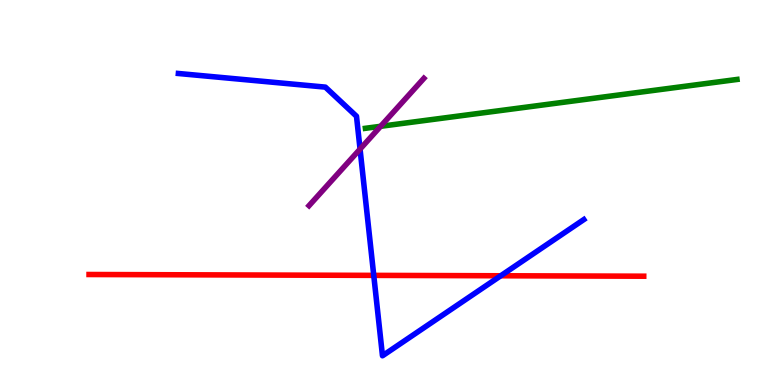[{'lines': ['blue', 'red'], 'intersections': [{'x': 4.82, 'y': 2.85}, {'x': 6.46, 'y': 2.84}]}, {'lines': ['green', 'red'], 'intersections': []}, {'lines': ['purple', 'red'], 'intersections': []}, {'lines': ['blue', 'green'], 'intersections': []}, {'lines': ['blue', 'purple'], 'intersections': [{'x': 4.65, 'y': 6.13}]}, {'lines': ['green', 'purple'], 'intersections': [{'x': 4.91, 'y': 6.72}]}]